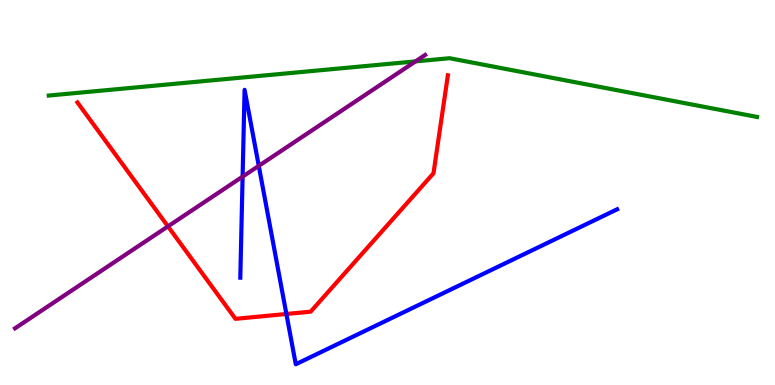[{'lines': ['blue', 'red'], 'intersections': [{'x': 3.7, 'y': 1.84}]}, {'lines': ['green', 'red'], 'intersections': []}, {'lines': ['purple', 'red'], 'intersections': [{'x': 2.17, 'y': 4.12}]}, {'lines': ['blue', 'green'], 'intersections': []}, {'lines': ['blue', 'purple'], 'intersections': [{'x': 3.13, 'y': 5.41}, {'x': 3.34, 'y': 5.69}]}, {'lines': ['green', 'purple'], 'intersections': [{'x': 5.36, 'y': 8.41}]}]